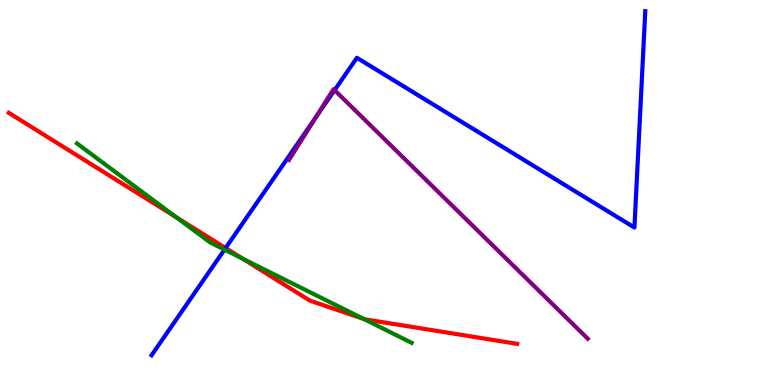[{'lines': ['blue', 'red'], 'intersections': [{'x': 2.91, 'y': 3.56}]}, {'lines': ['green', 'red'], 'intersections': [{'x': 2.28, 'y': 4.35}, {'x': 3.13, 'y': 3.28}, {'x': 4.69, 'y': 1.71}]}, {'lines': ['purple', 'red'], 'intersections': []}, {'lines': ['blue', 'green'], 'intersections': [{'x': 2.9, 'y': 3.52}]}, {'lines': ['blue', 'purple'], 'intersections': [{'x': 4.08, 'y': 6.96}, {'x': 4.32, 'y': 7.66}]}, {'lines': ['green', 'purple'], 'intersections': []}]